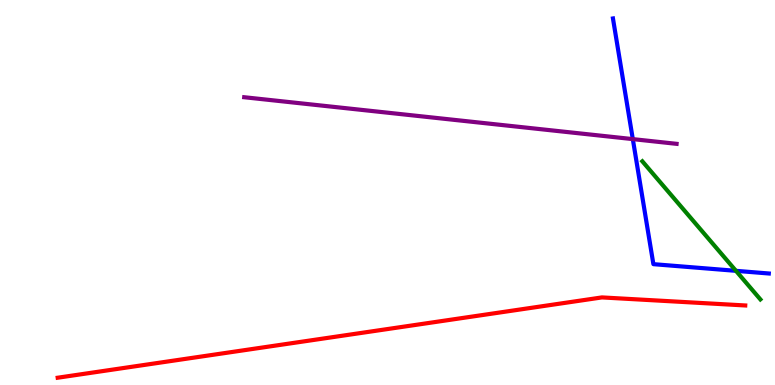[{'lines': ['blue', 'red'], 'intersections': []}, {'lines': ['green', 'red'], 'intersections': []}, {'lines': ['purple', 'red'], 'intersections': []}, {'lines': ['blue', 'green'], 'intersections': [{'x': 9.5, 'y': 2.97}]}, {'lines': ['blue', 'purple'], 'intersections': [{'x': 8.17, 'y': 6.39}]}, {'lines': ['green', 'purple'], 'intersections': []}]